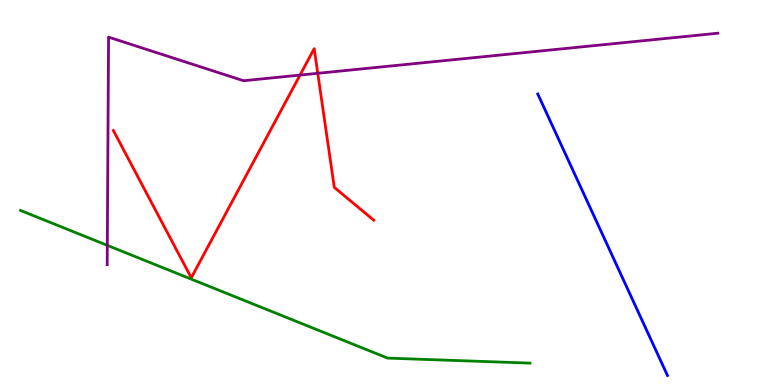[{'lines': ['blue', 'red'], 'intersections': []}, {'lines': ['green', 'red'], 'intersections': []}, {'lines': ['purple', 'red'], 'intersections': [{'x': 3.87, 'y': 8.05}, {'x': 4.1, 'y': 8.1}]}, {'lines': ['blue', 'green'], 'intersections': []}, {'lines': ['blue', 'purple'], 'intersections': []}, {'lines': ['green', 'purple'], 'intersections': [{'x': 1.38, 'y': 3.63}]}]